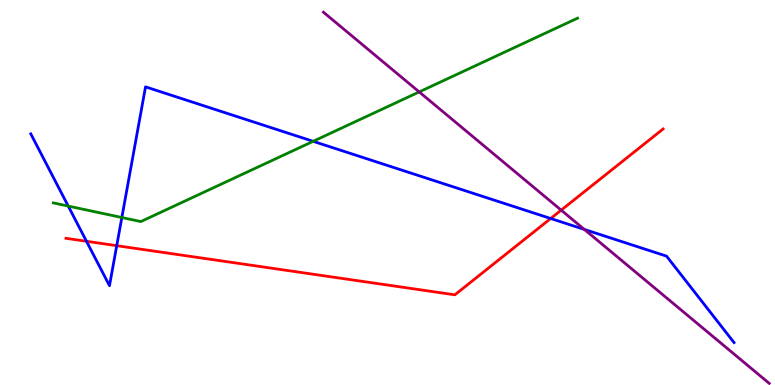[{'lines': ['blue', 'red'], 'intersections': [{'x': 1.12, 'y': 3.73}, {'x': 1.51, 'y': 3.62}, {'x': 7.11, 'y': 4.32}]}, {'lines': ['green', 'red'], 'intersections': []}, {'lines': ['purple', 'red'], 'intersections': [{'x': 7.24, 'y': 4.54}]}, {'lines': ['blue', 'green'], 'intersections': [{'x': 0.88, 'y': 4.65}, {'x': 1.57, 'y': 4.35}, {'x': 4.04, 'y': 6.33}]}, {'lines': ['blue', 'purple'], 'intersections': [{'x': 7.54, 'y': 4.04}]}, {'lines': ['green', 'purple'], 'intersections': [{'x': 5.41, 'y': 7.61}]}]